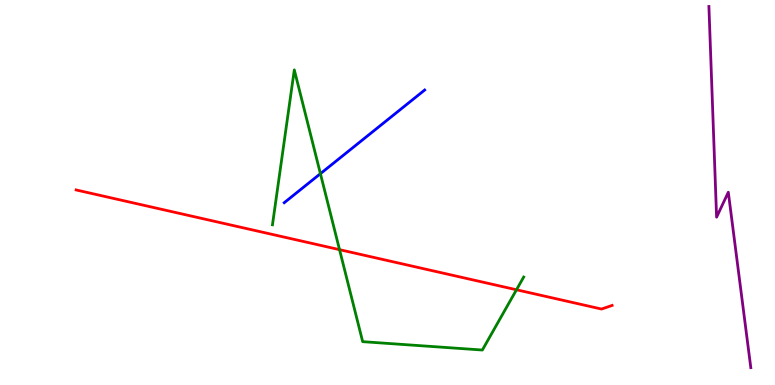[{'lines': ['blue', 'red'], 'intersections': []}, {'lines': ['green', 'red'], 'intersections': [{'x': 4.38, 'y': 3.52}, {'x': 6.66, 'y': 2.47}]}, {'lines': ['purple', 'red'], 'intersections': []}, {'lines': ['blue', 'green'], 'intersections': [{'x': 4.13, 'y': 5.49}]}, {'lines': ['blue', 'purple'], 'intersections': []}, {'lines': ['green', 'purple'], 'intersections': []}]